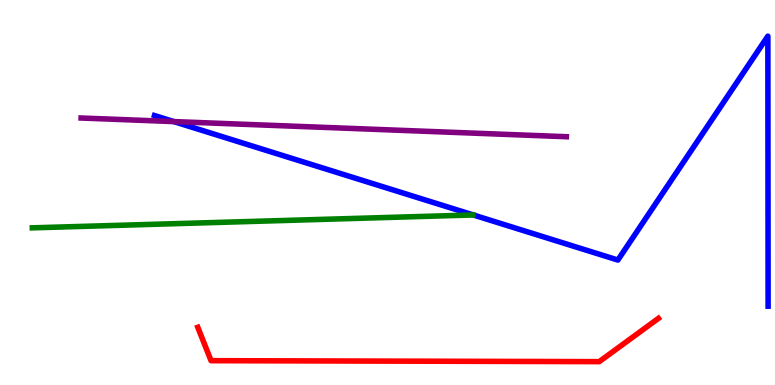[{'lines': ['blue', 'red'], 'intersections': []}, {'lines': ['green', 'red'], 'intersections': []}, {'lines': ['purple', 'red'], 'intersections': []}, {'lines': ['blue', 'green'], 'intersections': []}, {'lines': ['blue', 'purple'], 'intersections': [{'x': 2.24, 'y': 6.84}]}, {'lines': ['green', 'purple'], 'intersections': []}]